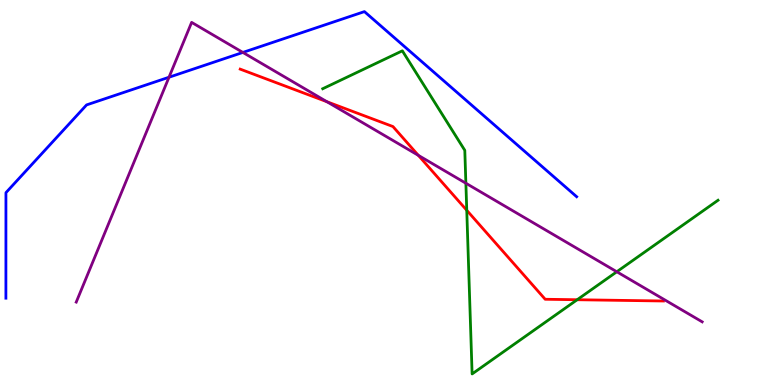[{'lines': ['blue', 'red'], 'intersections': []}, {'lines': ['green', 'red'], 'intersections': [{'x': 6.02, 'y': 4.54}, {'x': 7.45, 'y': 2.21}]}, {'lines': ['purple', 'red'], 'intersections': [{'x': 4.22, 'y': 7.36}, {'x': 5.4, 'y': 5.97}]}, {'lines': ['blue', 'green'], 'intersections': []}, {'lines': ['blue', 'purple'], 'intersections': [{'x': 2.18, 'y': 7.99}, {'x': 3.13, 'y': 8.64}]}, {'lines': ['green', 'purple'], 'intersections': [{'x': 6.01, 'y': 5.24}, {'x': 7.96, 'y': 2.94}]}]